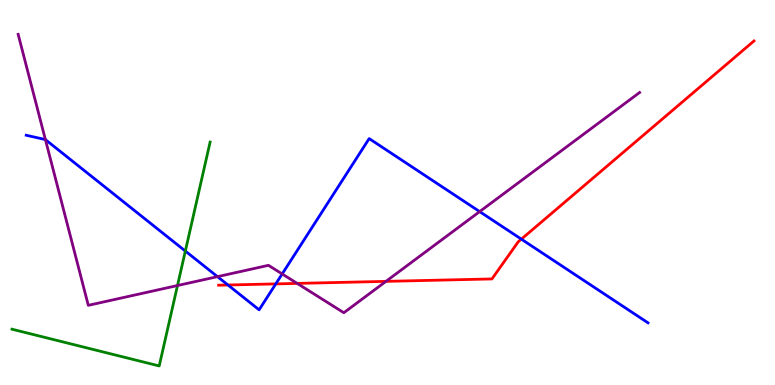[{'lines': ['blue', 'red'], 'intersections': [{'x': 2.94, 'y': 2.6}, {'x': 3.56, 'y': 2.63}, {'x': 6.73, 'y': 3.79}]}, {'lines': ['green', 'red'], 'intersections': []}, {'lines': ['purple', 'red'], 'intersections': [{'x': 3.83, 'y': 2.64}, {'x': 4.98, 'y': 2.69}]}, {'lines': ['blue', 'green'], 'intersections': [{'x': 2.39, 'y': 3.48}]}, {'lines': ['blue', 'purple'], 'intersections': [{'x': 0.586, 'y': 6.37}, {'x': 2.81, 'y': 2.81}, {'x': 3.64, 'y': 2.88}, {'x': 6.19, 'y': 4.5}]}, {'lines': ['green', 'purple'], 'intersections': [{'x': 2.29, 'y': 2.58}]}]